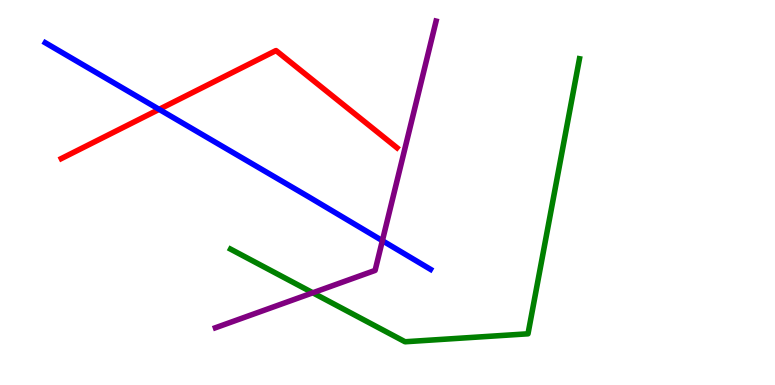[{'lines': ['blue', 'red'], 'intersections': [{'x': 2.05, 'y': 7.16}]}, {'lines': ['green', 'red'], 'intersections': []}, {'lines': ['purple', 'red'], 'intersections': []}, {'lines': ['blue', 'green'], 'intersections': []}, {'lines': ['blue', 'purple'], 'intersections': [{'x': 4.93, 'y': 3.75}]}, {'lines': ['green', 'purple'], 'intersections': [{'x': 4.04, 'y': 2.4}]}]